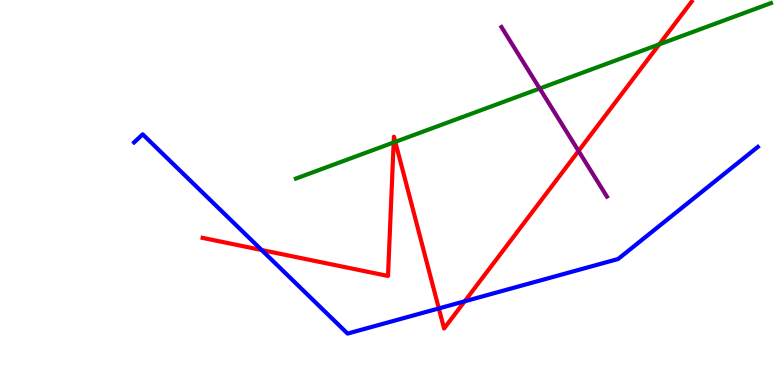[{'lines': ['blue', 'red'], 'intersections': [{'x': 3.38, 'y': 3.51}, {'x': 5.66, 'y': 1.99}, {'x': 6.0, 'y': 2.17}]}, {'lines': ['green', 'red'], 'intersections': [{'x': 5.08, 'y': 6.3}, {'x': 5.1, 'y': 6.32}, {'x': 8.51, 'y': 8.85}]}, {'lines': ['purple', 'red'], 'intersections': [{'x': 7.47, 'y': 6.08}]}, {'lines': ['blue', 'green'], 'intersections': []}, {'lines': ['blue', 'purple'], 'intersections': []}, {'lines': ['green', 'purple'], 'intersections': [{'x': 6.96, 'y': 7.7}]}]